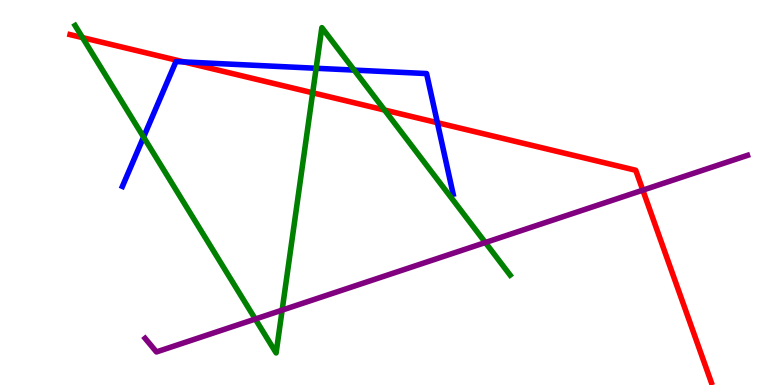[{'lines': ['blue', 'red'], 'intersections': [{'x': 2.37, 'y': 8.39}, {'x': 5.64, 'y': 6.81}]}, {'lines': ['green', 'red'], 'intersections': [{'x': 1.06, 'y': 9.02}, {'x': 4.03, 'y': 7.59}, {'x': 4.96, 'y': 7.14}]}, {'lines': ['purple', 'red'], 'intersections': [{'x': 8.29, 'y': 5.06}]}, {'lines': ['blue', 'green'], 'intersections': [{'x': 1.85, 'y': 6.44}, {'x': 4.08, 'y': 8.23}, {'x': 4.57, 'y': 8.18}]}, {'lines': ['blue', 'purple'], 'intersections': []}, {'lines': ['green', 'purple'], 'intersections': [{'x': 3.29, 'y': 1.71}, {'x': 3.64, 'y': 1.94}, {'x': 6.26, 'y': 3.7}]}]